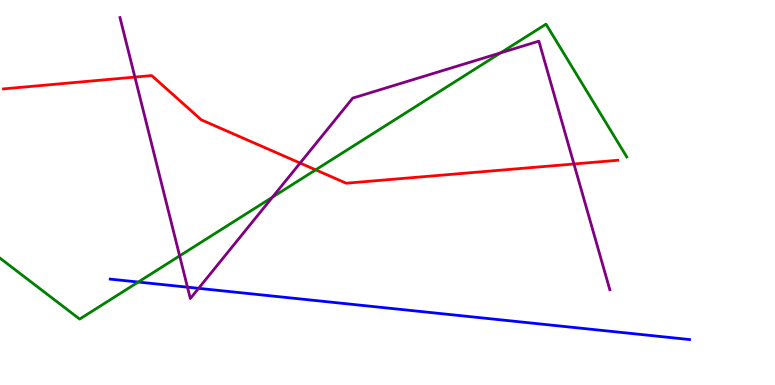[{'lines': ['blue', 'red'], 'intersections': []}, {'lines': ['green', 'red'], 'intersections': [{'x': 4.07, 'y': 5.59}]}, {'lines': ['purple', 'red'], 'intersections': [{'x': 1.74, 'y': 8.0}, {'x': 3.87, 'y': 5.76}, {'x': 7.41, 'y': 5.74}]}, {'lines': ['blue', 'green'], 'intersections': [{'x': 1.78, 'y': 2.67}]}, {'lines': ['blue', 'purple'], 'intersections': [{'x': 2.42, 'y': 2.54}, {'x': 2.56, 'y': 2.51}]}, {'lines': ['green', 'purple'], 'intersections': [{'x': 2.32, 'y': 3.35}, {'x': 3.52, 'y': 4.88}, {'x': 6.46, 'y': 8.63}]}]